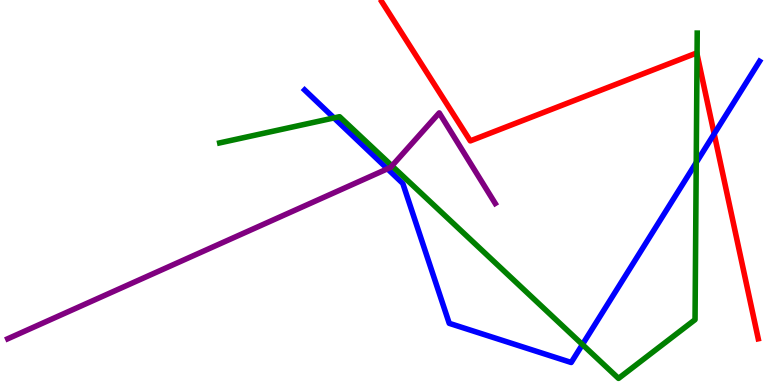[{'lines': ['blue', 'red'], 'intersections': [{'x': 9.22, 'y': 6.52}]}, {'lines': ['green', 'red'], 'intersections': [{'x': 8.99, 'y': 8.59}]}, {'lines': ['purple', 'red'], 'intersections': []}, {'lines': ['blue', 'green'], 'intersections': [{'x': 4.31, 'y': 6.94}, {'x': 7.52, 'y': 1.05}, {'x': 8.98, 'y': 5.78}]}, {'lines': ['blue', 'purple'], 'intersections': [{'x': 5.0, 'y': 5.62}]}, {'lines': ['green', 'purple'], 'intersections': [{'x': 5.06, 'y': 5.69}]}]